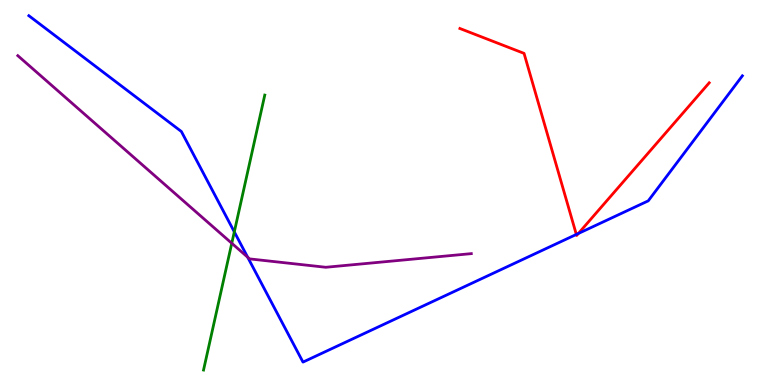[{'lines': ['blue', 'red'], 'intersections': [{'x': 7.44, 'y': 3.91}, {'x': 7.46, 'y': 3.94}]}, {'lines': ['green', 'red'], 'intersections': []}, {'lines': ['purple', 'red'], 'intersections': []}, {'lines': ['blue', 'green'], 'intersections': [{'x': 3.02, 'y': 3.98}]}, {'lines': ['blue', 'purple'], 'intersections': [{'x': 3.2, 'y': 3.32}]}, {'lines': ['green', 'purple'], 'intersections': [{'x': 2.99, 'y': 3.68}]}]